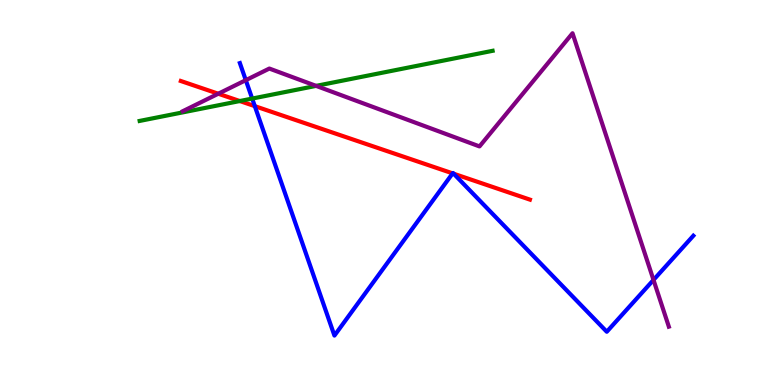[{'lines': ['blue', 'red'], 'intersections': [{'x': 3.29, 'y': 7.24}, {'x': 5.84, 'y': 5.5}, {'x': 5.85, 'y': 5.49}]}, {'lines': ['green', 'red'], 'intersections': [{'x': 3.09, 'y': 7.38}]}, {'lines': ['purple', 'red'], 'intersections': [{'x': 2.82, 'y': 7.57}]}, {'lines': ['blue', 'green'], 'intersections': [{'x': 3.25, 'y': 7.44}]}, {'lines': ['blue', 'purple'], 'intersections': [{'x': 3.17, 'y': 7.92}, {'x': 8.43, 'y': 2.73}]}, {'lines': ['green', 'purple'], 'intersections': [{'x': 4.08, 'y': 7.77}]}]